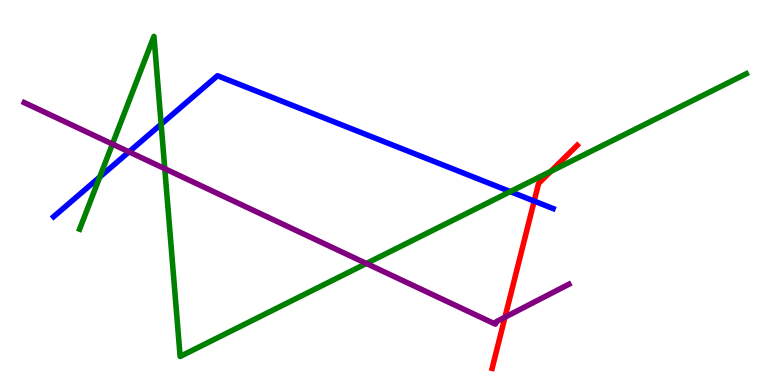[{'lines': ['blue', 'red'], 'intersections': [{'x': 6.89, 'y': 4.78}]}, {'lines': ['green', 'red'], 'intersections': [{'x': 7.11, 'y': 5.55}]}, {'lines': ['purple', 'red'], 'intersections': [{'x': 6.52, 'y': 1.76}]}, {'lines': ['blue', 'green'], 'intersections': [{'x': 1.29, 'y': 5.4}, {'x': 2.08, 'y': 6.77}, {'x': 6.58, 'y': 5.02}]}, {'lines': ['blue', 'purple'], 'intersections': [{'x': 1.66, 'y': 6.06}]}, {'lines': ['green', 'purple'], 'intersections': [{'x': 1.45, 'y': 6.26}, {'x': 2.13, 'y': 5.62}, {'x': 4.73, 'y': 3.16}]}]